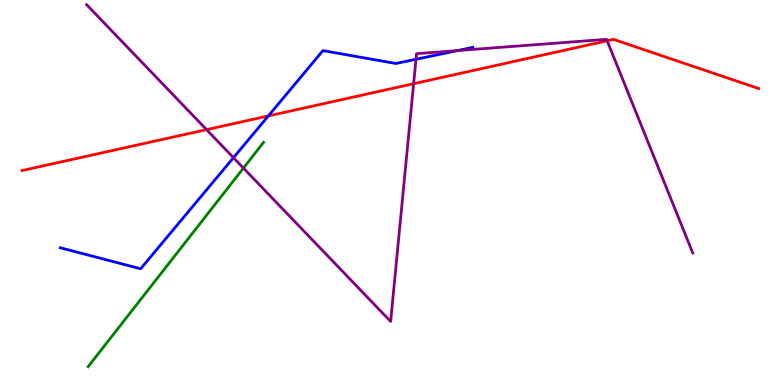[{'lines': ['blue', 'red'], 'intersections': [{'x': 3.46, 'y': 6.99}]}, {'lines': ['green', 'red'], 'intersections': []}, {'lines': ['purple', 'red'], 'intersections': [{'x': 2.67, 'y': 6.63}, {'x': 5.34, 'y': 7.83}, {'x': 7.83, 'y': 8.94}]}, {'lines': ['blue', 'green'], 'intersections': []}, {'lines': ['blue', 'purple'], 'intersections': [{'x': 3.01, 'y': 5.9}, {'x': 5.37, 'y': 8.46}, {'x': 5.9, 'y': 8.69}]}, {'lines': ['green', 'purple'], 'intersections': [{'x': 3.14, 'y': 5.63}]}]